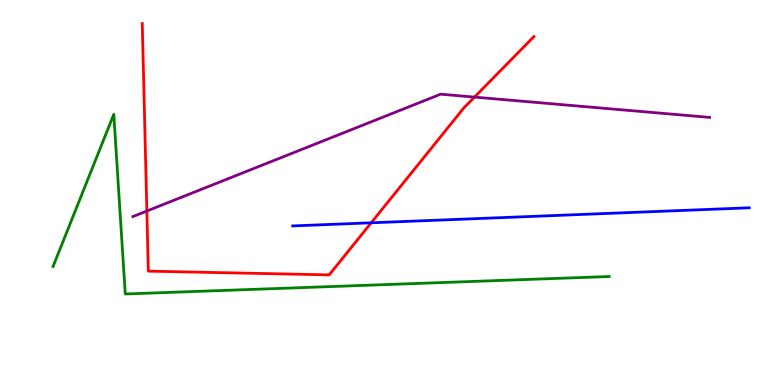[{'lines': ['blue', 'red'], 'intersections': [{'x': 4.79, 'y': 4.21}]}, {'lines': ['green', 'red'], 'intersections': []}, {'lines': ['purple', 'red'], 'intersections': [{'x': 1.89, 'y': 4.52}, {'x': 6.12, 'y': 7.48}]}, {'lines': ['blue', 'green'], 'intersections': []}, {'lines': ['blue', 'purple'], 'intersections': []}, {'lines': ['green', 'purple'], 'intersections': []}]